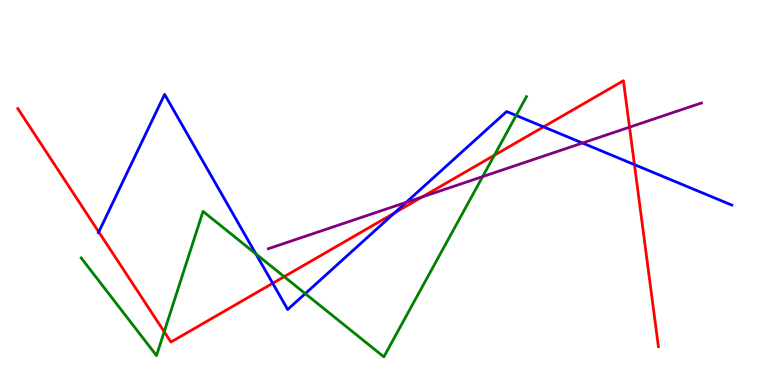[{'lines': ['blue', 'red'], 'intersections': [{'x': 1.27, 'y': 3.97}, {'x': 3.52, 'y': 2.64}, {'x': 5.09, 'y': 4.47}, {'x': 7.01, 'y': 6.71}, {'x': 8.19, 'y': 5.72}]}, {'lines': ['green', 'red'], 'intersections': [{'x': 2.12, 'y': 1.38}, {'x': 3.67, 'y': 2.81}, {'x': 6.38, 'y': 5.97}]}, {'lines': ['purple', 'red'], 'intersections': [{'x': 5.45, 'y': 4.88}, {'x': 8.12, 'y': 6.7}]}, {'lines': ['blue', 'green'], 'intersections': [{'x': 3.3, 'y': 3.4}, {'x': 3.94, 'y': 2.37}, {'x': 6.66, 'y': 7.0}]}, {'lines': ['blue', 'purple'], 'intersections': [{'x': 5.24, 'y': 4.74}, {'x': 7.52, 'y': 6.29}]}, {'lines': ['green', 'purple'], 'intersections': [{'x': 6.23, 'y': 5.41}]}]